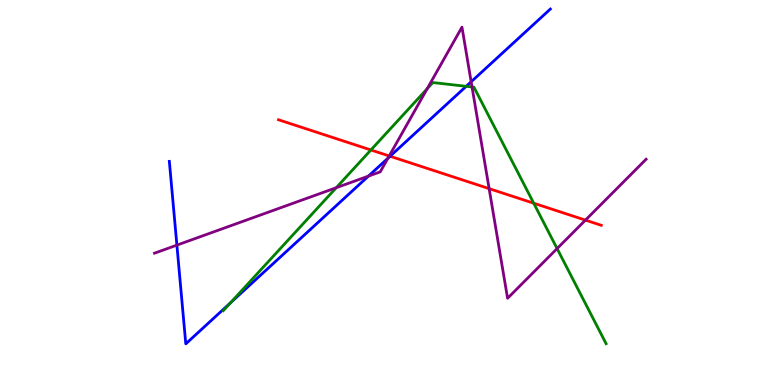[{'lines': ['blue', 'red'], 'intersections': [{'x': 5.03, 'y': 5.94}]}, {'lines': ['green', 'red'], 'intersections': [{'x': 4.79, 'y': 6.1}, {'x': 6.89, 'y': 4.72}]}, {'lines': ['purple', 'red'], 'intersections': [{'x': 5.02, 'y': 5.95}, {'x': 6.31, 'y': 5.1}, {'x': 7.55, 'y': 4.28}]}, {'lines': ['blue', 'green'], 'intersections': [{'x': 2.97, 'y': 2.14}, {'x': 6.02, 'y': 7.76}]}, {'lines': ['blue', 'purple'], 'intersections': [{'x': 2.28, 'y': 3.63}, {'x': 4.75, 'y': 5.43}, {'x': 5.01, 'y': 5.89}, {'x': 6.08, 'y': 7.88}]}, {'lines': ['green', 'purple'], 'intersections': [{'x': 4.34, 'y': 5.12}, {'x': 5.51, 'y': 7.7}, {'x': 6.09, 'y': 7.74}, {'x': 7.19, 'y': 3.54}]}]